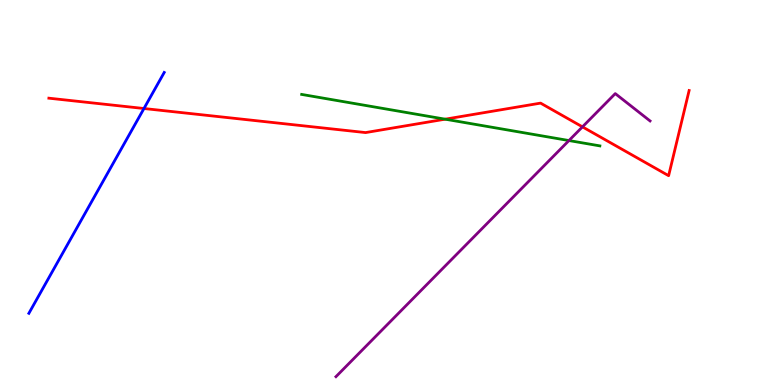[{'lines': ['blue', 'red'], 'intersections': [{'x': 1.86, 'y': 7.18}]}, {'lines': ['green', 'red'], 'intersections': [{'x': 5.74, 'y': 6.9}]}, {'lines': ['purple', 'red'], 'intersections': [{'x': 7.52, 'y': 6.71}]}, {'lines': ['blue', 'green'], 'intersections': []}, {'lines': ['blue', 'purple'], 'intersections': []}, {'lines': ['green', 'purple'], 'intersections': [{'x': 7.34, 'y': 6.35}]}]